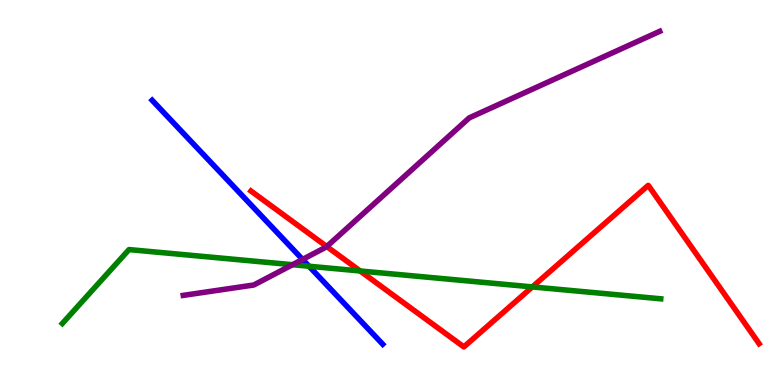[{'lines': ['blue', 'red'], 'intersections': []}, {'lines': ['green', 'red'], 'intersections': [{'x': 4.65, 'y': 2.96}, {'x': 6.87, 'y': 2.55}]}, {'lines': ['purple', 'red'], 'intersections': [{'x': 4.22, 'y': 3.6}]}, {'lines': ['blue', 'green'], 'intersections': [{'x': 3.99, 'y': 3.08}]}, {'lines': ['blue', 'purple'], 'intersections': [{'x': 3.9, 'y': 3.26}]}, {'lines': ['green', 'purple'], 'intersections': [{'x': 3.77, 'y': 3.12}]}]